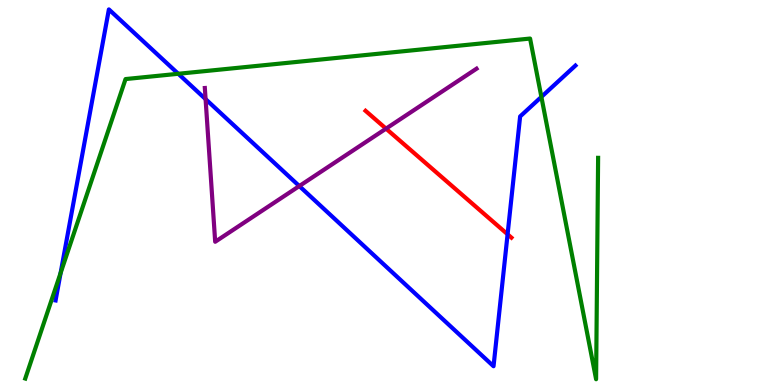[{'lines': ['blue', 'red'], 'intersections': [{'x': 6.55, 'y': 3.91}]}, {'lines': ['green', 'red'], 'intersections': []}, {'lines': ['purple', 'red'], 'intersections': [{'x': 4.98, 'y': 6.66}]}, {'lines': ['blue', 'green'], 'intersections': [{'x': 0.782, 'y': 2.91}, {'x': 2.3, 'y': 8.08}, {'x': 6.99, 'y': 7.48}]}, {'lines': ['blue', 'purple'], 'intersections': [{'x': 2.65, 'y': 7.43}, {'x': 3.86, 'y': 5.17}]}, {'lines': ['green', 'purple'], 'intersections': []}]